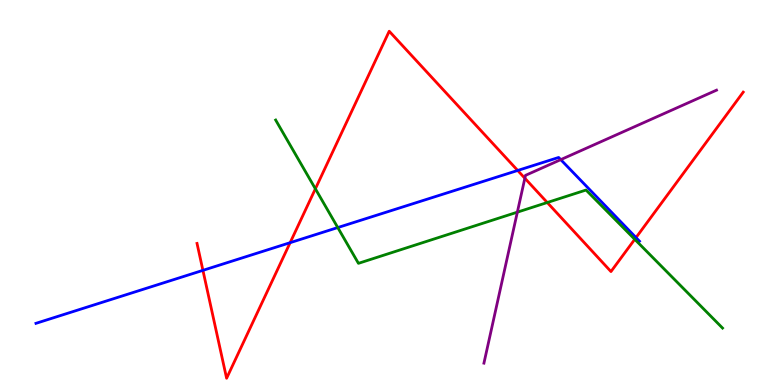[{'lines': ['blue', 'red'], 'intersections': [{'x': 2.62, 'y': 2.98}, {'x': 3.74, 'y': 3.7}, {'x': 6.68, 'y': 5.57}, {'x': 8.21, 'y': 3.83}]}, {'lines': ['green', 'red'], 'intersections': [{'x': 4.07, 'y': 5.1}, {'x': 7.06, 'y': 4.74}, {'x': 8.19, 'y': 3.78}]}, {'lines': ['purple', 'red'], 'intersections': [{'x': 6.77, 'y': 5.37}]}, {'lines': ['blue', 'green'], 'intersections': [{'x': 4.36, 'y': 4.09}]}, {'lines': ['blue', 'purple'], 'intersections': [{'x': 7.24, 'y': 5.85}]}, {'lines': ['green', 'purple'], 'intersections': [{'x': 6.68, 'y': 4.49}]}]